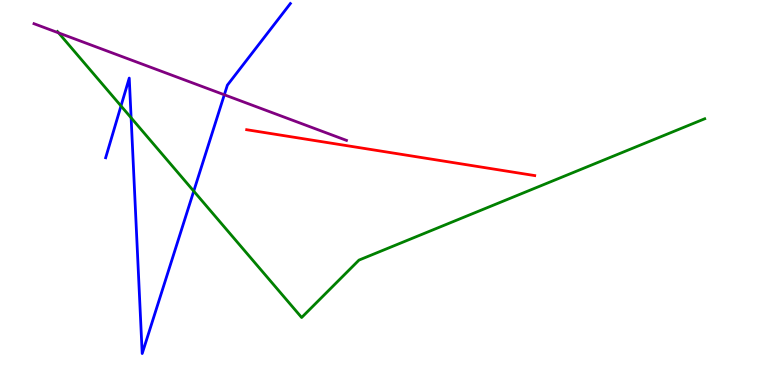[{'lines': ['blue', 'red'], 'intersections': []}, {'lines': ['green', 'red'], 'intersections': []}, {'lines': ['purple', 'red'], 'intersections': []}, {'lines': ['blue', 'green'], 'intersections': [{'x': 1.56, 'y': 7.25}, {'x': 1.69, 'y': 6.94}, {'x': 2.5, 'y': 5.04}]}, {'lines': ['blue', 'purple'], 'intersections': [{'x': 2.89, 'y': 7.54}]}, {'lines': ['green', 'purple'], 'intersections': [{'x': 0.756, 'y': 9.15}]}]